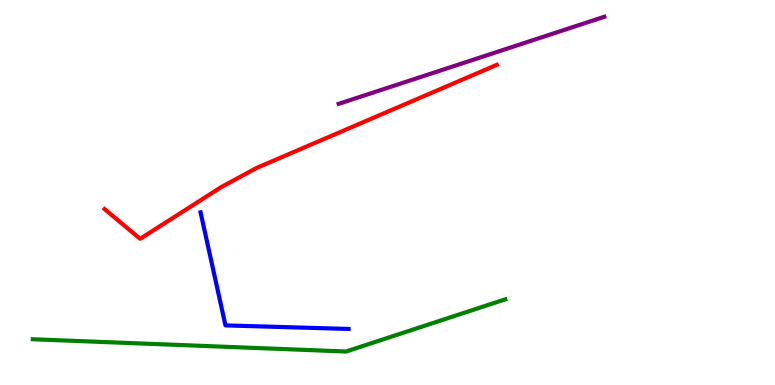[{'lines': ['blue', 'red'], 'intersections': []}, {'lines': ['green', 'red'], 'intersections': []}, {'lines': ['purple', 'red'], 'intersections': []}, {'lines': ['blue', 'green'], 'intersections': []}, {'lines': ['blue', 'purple'], 'intersections': []}, {'lines': ['green', 'purple'], 'intersections': []}]